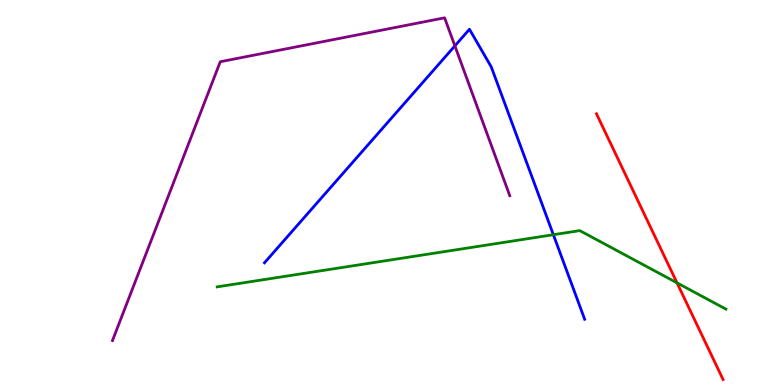[{'lines': ['blue', 'red'], 'intersections': []}, {'lines': ['green', 'red'], 'intersections': [{'x': 8.74, 'y': 2.65}]}, {'lines': ['purple', 'red'], 'intersections': []}, {'lines': ['blue', 'green'], 'intersections': [{'x': 7.14, 'y': 3.9}]}, {'lines': ['blue', 'purple'], 'intersections': [{'x': 5.87, 'y': 8.81}]}, {'lines': ['green', 'purple'], 'intersections': []}]